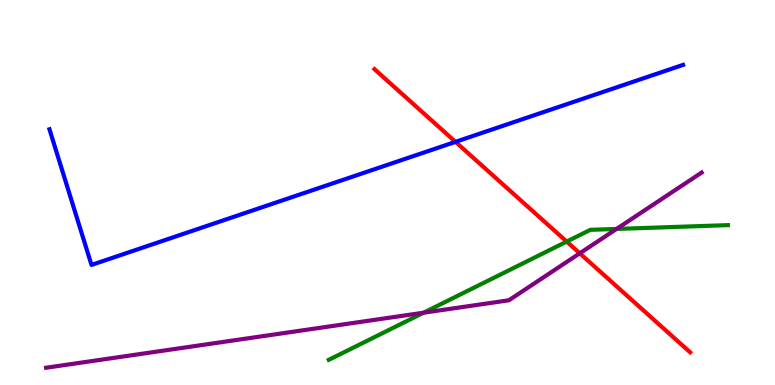[{'lines': ['blue', 'red'], 'intersections': [{'x': 5.88, 'y': 6.32}]}, {'lines': ['green', 'red'], 'intersections': [{'x': 7.31, 'y': 3.72}]}, {'lines': ['purple', 'red'], 'intersections': [{'x': 7.48, 'y': 3.42}]}, {'lines': ['blue', 'green'], 'intersections': []}, {'lines': ['blue', 'purple'], 'intersections': []}, {'lines': ['green', 'purple'], 'intersections': [{'x': 5.47, 'y': 1.88}, {'x': 7.96, 'y': 4.05}]}]